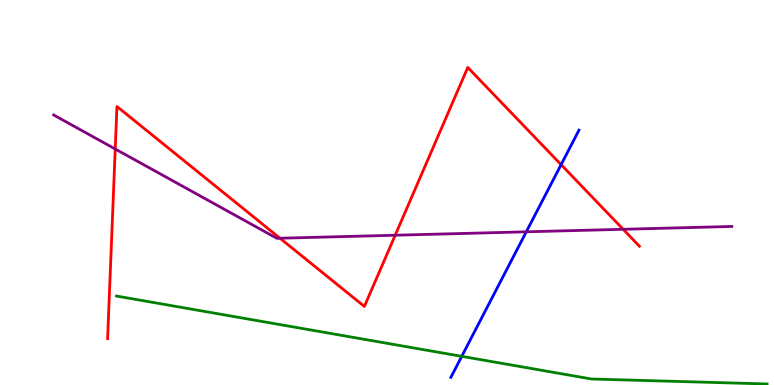[{'lines': ['blue', 'red'], 'intersections': [{'x': 7.24, 'y': 5.72}]}, {'lines': ['green', 'red'], 'intersections': []}, {'lines': ['purple', 'red'], 'intersections': [{'x': 1.49, 'y': 6.13}, {'x': 3.61, 'y': 3.81}, {'x': 5.1, 'y': 3.89}, {'x': 8.04, 'y': 4.04}]}, {'lines': ['blue', 'green'], 'intersections': [{'x': 5.96, 'y': 0.744}]}, {'lines': ['blue', 'purple'], 'intersections': [{'x': 6.79, 'y': 3.98}]}, {'lines': ['green', 'purple'], 'intersections': []}]